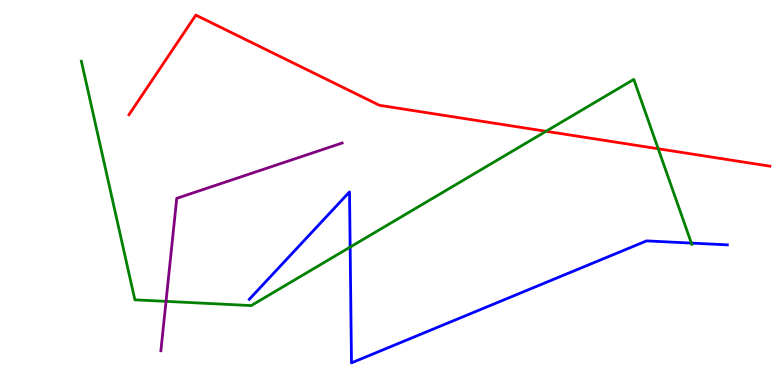[{'lines': ['blue', 'red'], 'intersections': []}, {'lines': ['green', 'red'], 'intersections': [{'x': 7.05, 'y': 6.59}, {'x': 8.49, 'y': 6.14}]}, {'lines': ['purple', 'red'], 'intersections': []}, {'lines': ['blue', 'green'], 'intersections': [{'x': 4.52, 'y': 3.58}, {'x': 8.92, 'y': 3.69}]}, {'lines': ['blue', 'purple'], 'intersections': []}, {'lines': ['green', 'purple'], 'intersections': [{'x': 2.14, 'y': 2.17}]}]